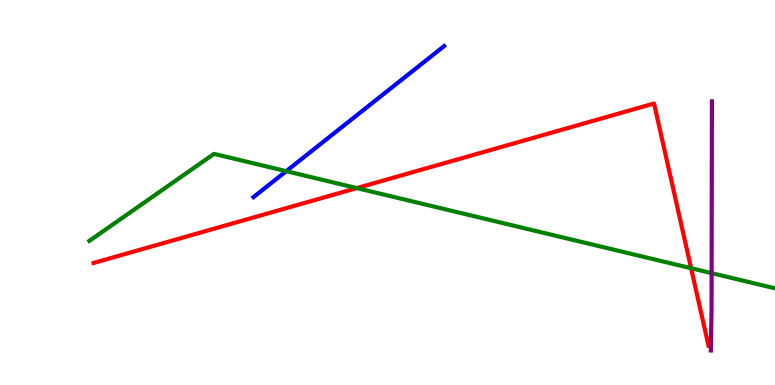[{'lines': ['blue', 'red'], 'intersections': []}, {'lines': ['green', 'red'], 'intersections': [{'x': 4.6, 'y': 5.11}, {'x': 8.92, 'y': 3.03}]}, {'lines': ['purple', 'red'], 'intersections': []}, {'lines': ['blue', 'green'], 'intersections': [{'x': 3.69, 'y': 5.55}]}, {'lines': ['blue', 'purple'], 'intersections': []}, {'lines': ['green', 'purple'], 'intersections': [{'x': 9.18, 'y': 2.91}]}]